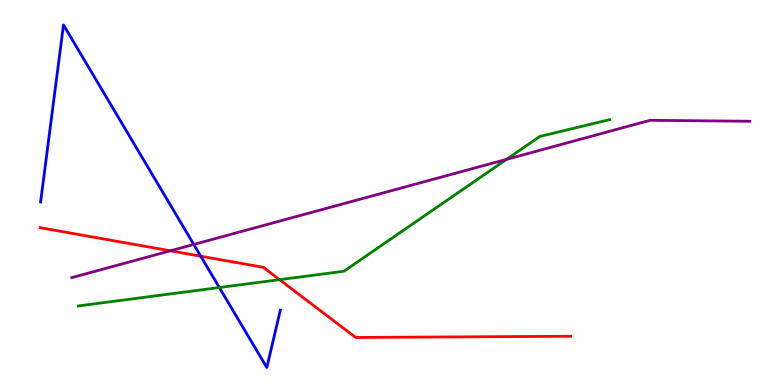[{'lines': ['blue', 'red'], 'intersections': [{'x': 2.59, 'y': 3.35}]}, {'lines': ['green', 'red'], 'intersections': [{'x': 3.61, 'y': 2.74}]}, {'lines': ['purple', 'red'], 'intersections': [{'x': 2.2, 'y': 3.49}]}, {'lines': ['blue', 'green'], 'intersections': [{'x': 2.83, 'y': 2.53}]}, {'lines': ['blue', 'purple'], 'intersections': [{'x': 2.5, 'y': 3.65}]}, {'lines': ['green', 'purple'], 'intersections': [{'x': 6.54, 'y': 5.86}]}]